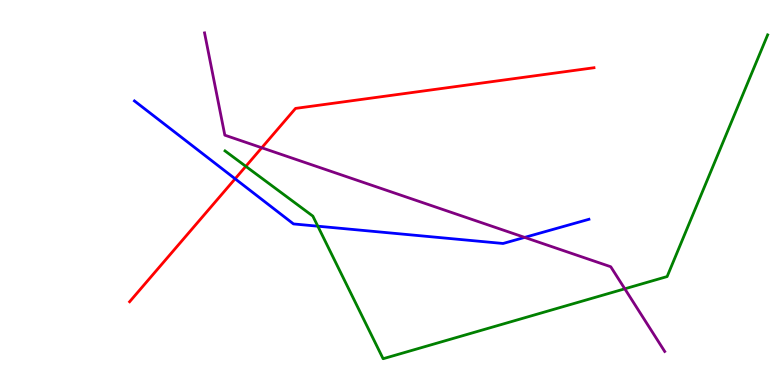[{'lines': ['blue', 'red'], 'intersections': [{'x': 3.03, 'y': 5.36}]}, {'lines': ['green', 'red'], 'intersections': [{'x': 3.17, 'y': 5.68}]}, {'lines': ['purple', 'red'], 'intersections': [{'x': 3.38, 'y': 6.16}]}, {'lines': ['blue', 'green'], 'intersections': [{'x': 4.1, 'y': 4.12}]}, {'lines': ['blue', 'purple'], 'intersections': [{'x': 6.77, 'y': 3.83}]}, {'lines': ['green', 'purple'], 'intersections': [{'x': 8.06, 'y': 2.5}]}]